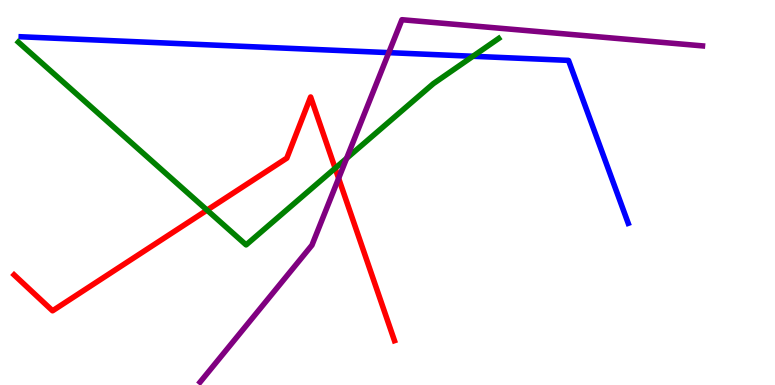[{'lines': ['blue', 'red'], 'intersections': []}, {'lines': ['green', 'red'], 'intersections': [{'x': 2.67, 'y': 4.54}, {'x': 4.32, 'y': 5.63}]}, {'lines': ['purple', 'red'], 'intersections': [{'x': 4.37, 'y': 5.37}]}, {'lines': ['blue', 'green'], 'intersections': [{'x': 6.1, 'y': 8.54}]}, {'lines': ['blue', 'purple'], 'intersections': [{'x': 5.02, 'y': 8.63}]}, {'lines': ['green', 'purple'], 'intersections': [{'x': 4.47, 'y': 5.89}]}]